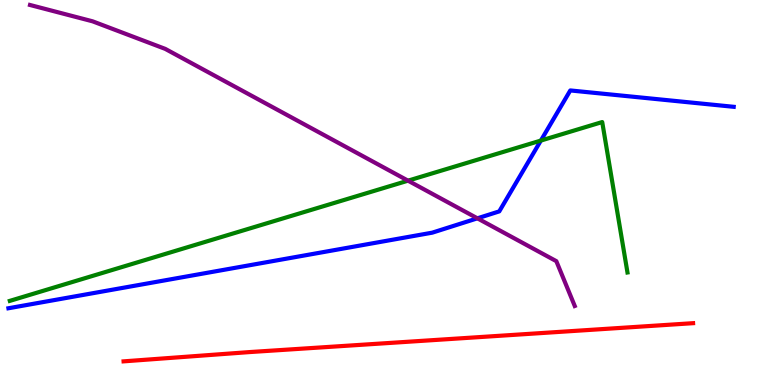[{'lines': ['blue', 'red'], 'intersections': []}, {'lines': ['green', 'red'], 'intersections': []}, {'lines': ['purple', 'red'], 'intersections': []}, {'lines': ['blue', 'green'], 'intersections': [{'x': 6.98, 'y': 6.35}]}, {'lines': ['blue', 'purple'], 'intersections': [{'x': 6.16, 'y': 4.33}]}, {'lines': ['green', 'purple'], 'intersections': [{'x': 5.26, 'y': 5.31}]}]